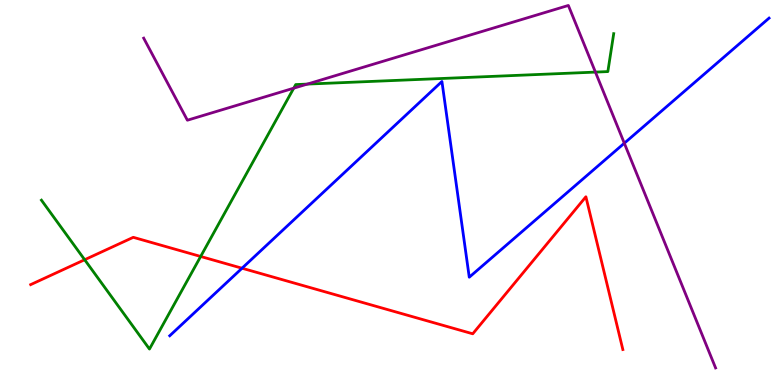[{'lines': ['blue', 'red'], 'intersections': [{'x': 3.12, 'y': 3.03}]}, {'lines': ['green', 'red'], 'intersections': [{'x': 1.09, 'y': 3.25}, {'x': 2.59, 'y': 3.34}]}, {'lines': ['purple', 'red'], 'intersections': []}, {'lines': ['blue', 'green'], 'intersections': []}, {'lines': ['blue', 'purple'], 'intersections': [{'x': 8.06, 'y': 6.28}]}, {'lines': ['green', 'purple'], 'intersections': [{'x': 3.79, 'y': 7.71}, {'x': 3.97, 'y': 7.82}, {'x': 7.68, 'y': 8.13}]}]